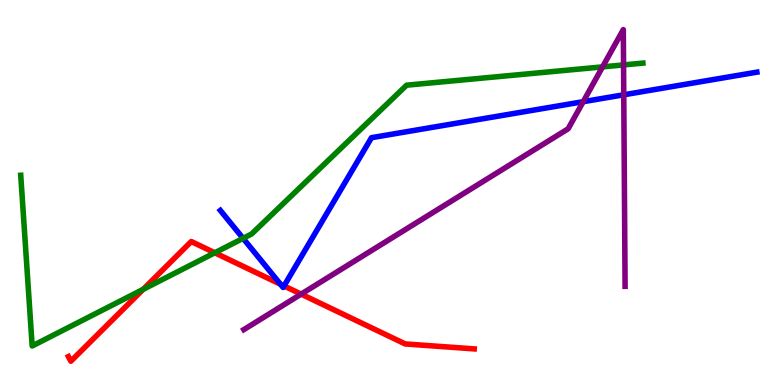[{'lines': ['blue', 'red'], 'intersections': [{'x': 3.62, 'y': 2.62}, {'x': 3.66, 'y': 2.57}]}, {'lines': ['green', 'red'], 'intersections': [{'x': 1.85, 'y': 2.49}, {'x': 2.77, 'y': 3.43}]}, {'lines': ['purple', 'red'], 'intersections': [{'x': 3.89, 'y': 2.36}]}, {'lines': ['blue', 'green'], 'intersections': [{'x': 3.14, 'y': 3.81}]}, {'lines': ['blue', 'purple'], 'intersections': [{'x': 7.53, 'y': 7.36}, {'x': 8.05, 'y': 7.54}]}, {'lines': ['green', 'purple'], 'intersections': [{'x': 7.78, 'y': 8.26}, {'x': 8.05, 'y': 8.31}]}]